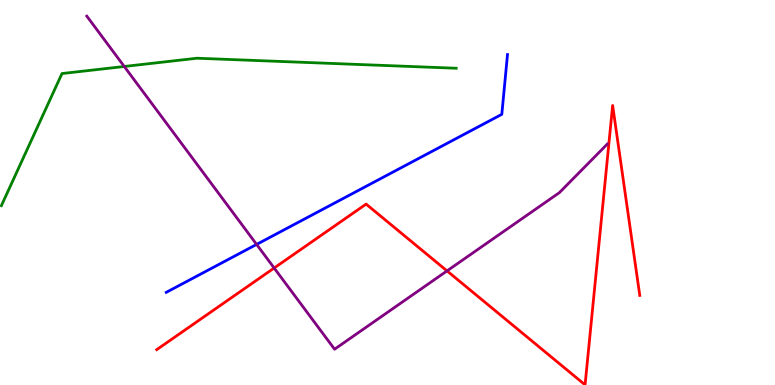[{'lines': ['blue', 'red'], 'intersections': []}, {'lines': ['green', 'red'], 'intersections': []}, {'lines': ['purple', 'red'], 'intersections': [{'x': 3.54, 'y': 3.04}, {'x': 5.77, 'y': 2.96}]}, {'lines': ['blue', 'green'], 'intersections': []}, {'lines': ['blue', 'purple'], 'intersections': [{'x': 3.31, 'y': 3.65}]}, {'lines': ['green', 'purple'], 'intersections': [{'x': 1.6, 'y': 8.27}]}]